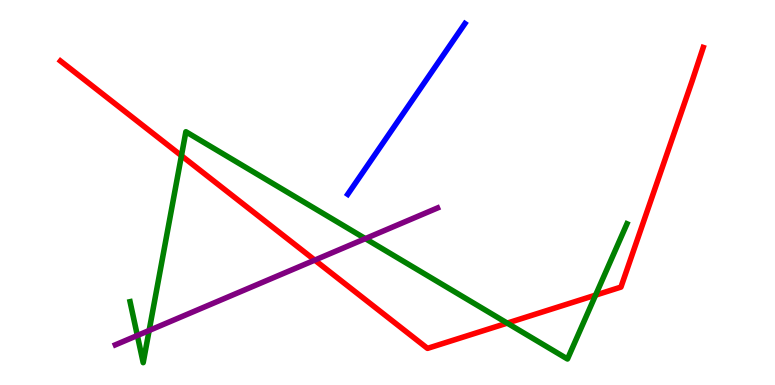[{'lines': ['blue', 'red'], 'intersections': []}, {'lines': ['green', 'red'], 'intersections': [{'x': 2.34, 'y': 5.96}, {'x': 6.54, 'y': 1.61}, {'x': 7.68, 'y': 2.33}]}, {'lines': ['purple', 'red'], 'intersections': [{'x': 4.06, 'y': 3.24}]}, {'lines': ['blue', 'green'], 'intersections': []}, {'lines': ['blue', 'purple'], 'intersections': []}, {'lines': ['green', 'purple'], 'intersections': [{'x': 1.77, 'y': 1.29}, {'x': 1.92, 'y': 1.42}, {'x': 4.71, 'y': 3.8}]}]